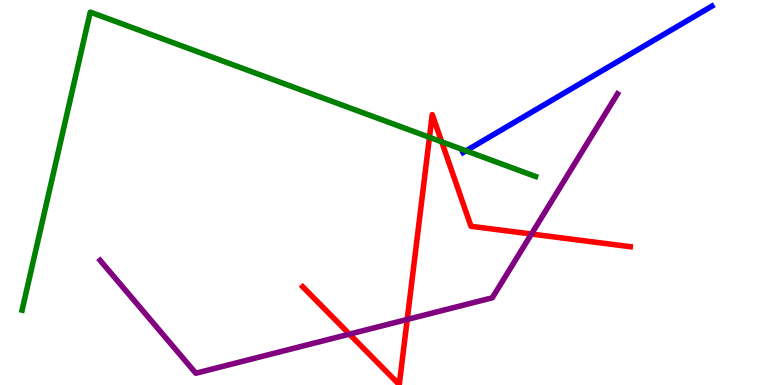[{'lines': ['blue', 'red'], 'intersections': []}, {'lines': ['green', 'red'], 'intersections': [{'x': 5.54, 'y': 6.43}, {'x': 5.7, 'y': 6.32}]}, {'lines': ['purple', 'red'], 'intersections': [{'x': 4.51, 'y': 1.32}, {'x': 5.25, 'y': 1.7}, {'x': 6.86, 'y': 3.92}]}, {'lines': ['blue', 'green'], 'intersections': [{'x': 6.01, 'y': 6.08}]}, {'lines': ['blue', 'purple'], 'intersections': []}, {'lines': ['green', 'purple'], 'intersections': []}]